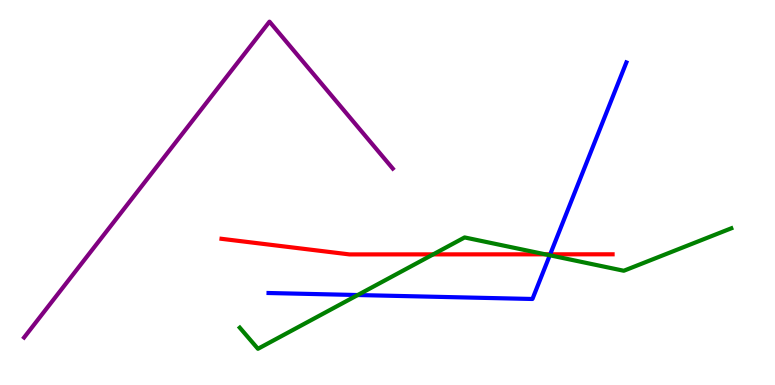[{'lines': ['blue', 'red'], 'intersections': [{'x': 7.1, 'y': 3.39}]}, {'lines': ['green', 'red'], 'intersections': [{'x': 5.59, 'y': 3.39}, {'x': 7.04, 'y': 3.39}]}, {'lines': ['purple', 'red'], 'intersections': []}, {'lines': ['blue', 'green'], 'intersections': [{'x': 4.62, 'y': 2.34}, {'x': 7.09, 'y': 3.37}]}, {'lines': ['blue', 'purple'], 'intersections': []}, {'lines': ['green', 'purple'], 'intersections': []}]